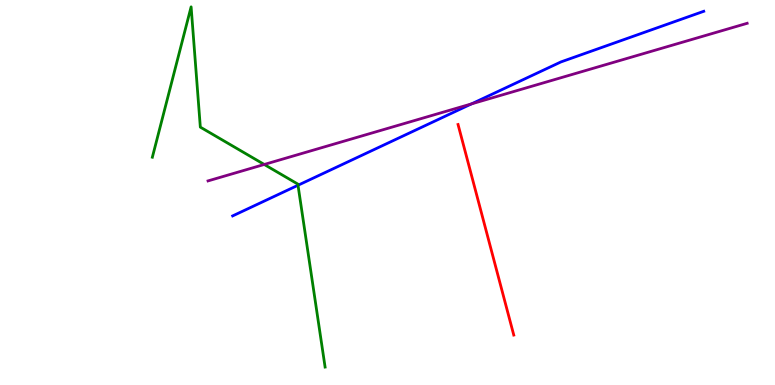[{'lines': ['blue', 'red'], 'intersections': []}, {'lines': ['green', 'red'], 'intersections': []}, {'lines': ['purple', 'red'], 'intersections': []}, {'lines': ['blue', 'green'], 'intersections': [{'x': 3.85, 'y': 5.19}]}, {'lines': ['blue', 'purple'], 'intersections': [{'x': 6.08, 'y': 7.3}]}, {'lines': ['green', 'purple'], 'intersections': [{'x': 3.41, 'y': 5.73}]}]